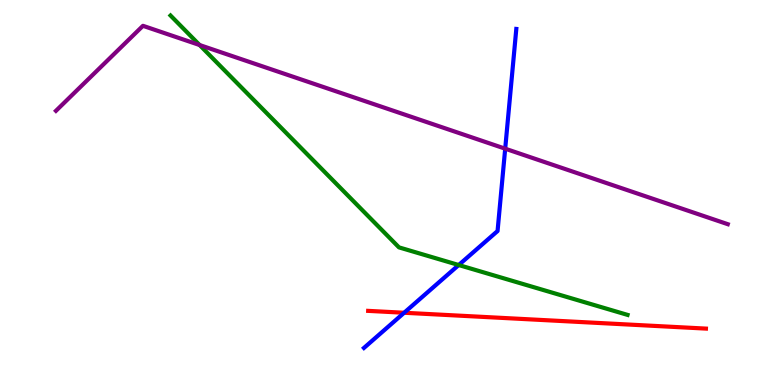[{'lines': ['blue', 'red'], 'intersections': [{'x': 5.21, 'y': 1.88}]}, {'lines': ['green', 'red'], 'intersections': []}, {'lines': ['purple', 'red'], 'intersections': []}, {'lines': ['blue', 'green'], 'intersections': [{'x': 5.92, 'y': 3.12}]}, {'lines': ['blue', 'purple'], 'intersections': [{'x': 6.52, 'y': 6.14}]}, {'lines': ['green', 'purple'], 'intersections': [{'x': 2.58, 'y': 8.83}]}]